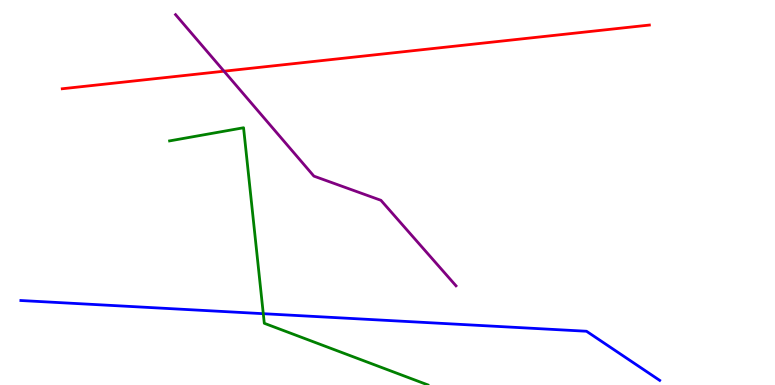[{'lines': ['blue', 'red'], 'intersections': []}, {'lines': ['green', 'red'], 'intersections': []}, {'lines': ['purple', 'red'], 'intersections': [{'x': 2.89, 'y': 8.15}]}, {'lines': ['blue', 'green'], 'intersections': [{'x': 3.4, 'y': 1.85}]}, {'lines': ['blue', 'purple'], 'intersections': []}, {'lines': ['green', 'purple'], 'intersections': []}]